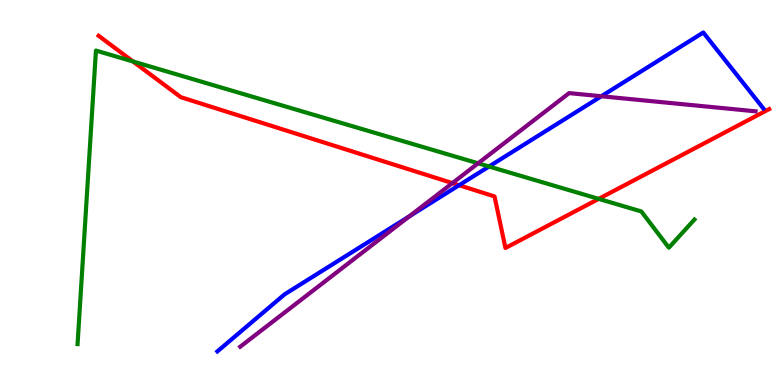[{'lines': ['blue', 'red'], 'intersections': [{'x': 5.92, 'y': 5.19}]}, {'lines': ['green', 'red'], 'intersections': [{'x': 1.72, 'y': 8.4}, {'x': 7.73, 'y': 4.83}]}, {'lines': ['purple', 'red'], 'intersections': [{'x': 5.84, 'y': 5.24}]}, {'lines': ['blue', 'green'], 'intersections': [{'x': 6.31, 'y': 5.68}]}, {'lines': ['blue', 'purple'], 'intersections': [{'x': 5.28, 'y': 4.38}, {'x': 7.76, 'y': 7.5}]}, {'lines': ['green', 'purple'], 'intersections': [{'x': 6.17, 'y': 5.76}]}]